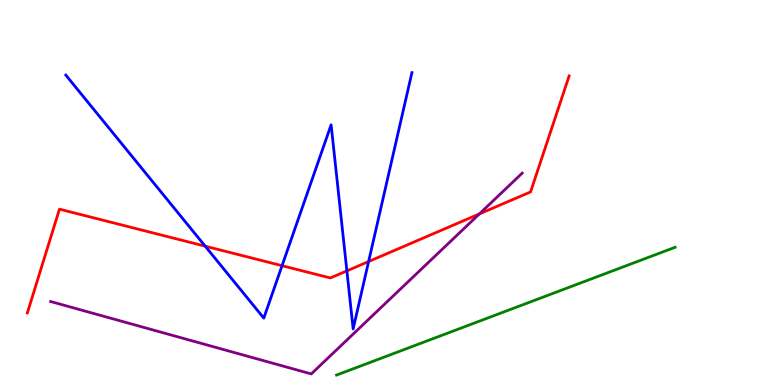[{'lines': ['blue', 'red'], 'intersections': [{'x': 2.65, 'y': 3.61}, {'x': 3.64, 'y': 3.1}, {'x': 4.48, 'y': 2.96}, {'x': 4.76, 'y': 3.21}]}, {'lines': ['green', 'red'], 'intersections': []}, {'lines': ['purple', 'red'], 'intersections': [{'x': 6.19, 'y': 4.44}]}, {'lines': ['blue', 'green'], 'intersections': []}, {'lines': ['blue', 'purple'], 'intersections': []}, {'lines': ['green', 'purple'], 'intersections': []}]